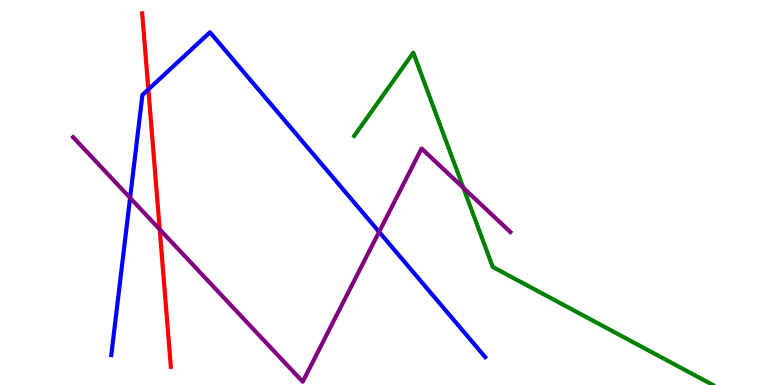[{'lines': ['blue', 'red'], 'intersections': [{'x': 1.91, 'y': 7.68}]}, {'lines': ['green', 'red'], 'intersections': []}, {'lines': ['purple', 'red'], 'intersections': [{'x': 2.06, 'y': 4.04}]}, {'lines': ['blue', 'green'], 'intersections': []}, {'lines': ['blue', 'purple'], 'intersections': [{'x': 1.68, 'y': 4.86}, {'x': 4.89, 'y': 3.98}]}, {'lines': ['green', 'purple'], 'intersections': [{'x': 5.98, 'y': 5.12}]}]